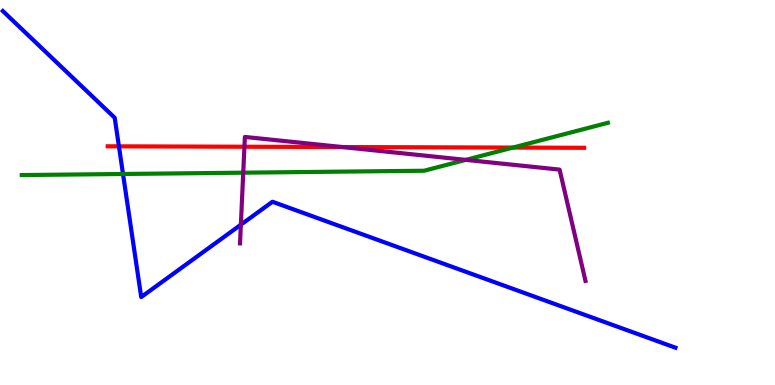[{'lines': ['blue', 'red'], 'intersections': [{'x': 1.53, 'y': 6.2}]}, {'lines': ['green', 'red'], 'intersections': [{'x': 6.62, 'y': 6.17}]}, {'lines': ['purple', 'red'], 'intersections': [{'x': 3.15, 'y': 6.19}, {'x': 4.41, 'y': 6.18}]}, {'lines': ['blue', 'green'], 'intersections': [{'x': 1.59, 'y': 5.48}]}, {'lines': ['blue', 'purple'], 'intersections': [{'x': 3.11, 'y': 4.16}]}, {'lines': ['green', 'purple'], 'intersections': [{'x': 3.14, 'y': 5.51}, {'x': 6.01, 'y': 5.85}]}]